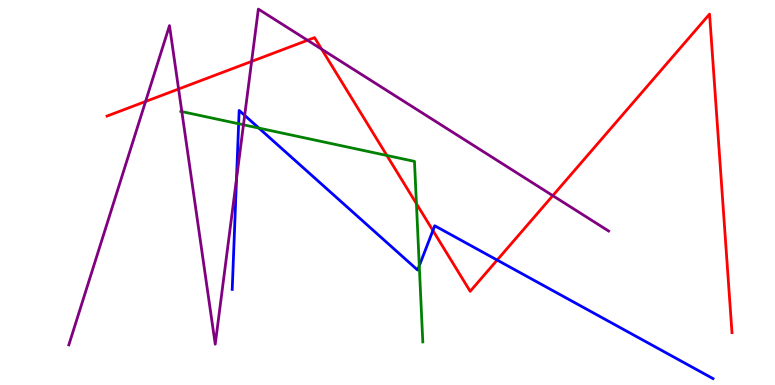[{'lines': ['blue', 'red'], 'intersections': [{'x': 5.59, 'y': 4.01}, {'x': 6.42, 'y': 3.25}]}, {'lines': ['green', 'red'], 'intersections': [{'x': 4.99, 'y': 5.96}, {'x': 5.37, 'y': 4.71}]}, {'lines': ['purple', 'red'], 'intersections': [{'x': 1.88, 'y': 7.36}, {'x': 2.3, 'y': 7.69}, {'x': 3.25, 'y': 8.4}, {'x': 3.97, 'y': 8.95}, {'x': 4.15, 'y': 8.72}, {'x': 7.13, 'y': 4.92}]}, {'lines': ['blue', 'green'], 'intersections': [{'x': 3.08, 'y': 6.79}, {'x': 3.34, 'y': 6.67}, {'x': 5.41, 'y': 3.1}]}, {'lines': ['blue', 'purple'], 'intersections': [{'x': 3.05, 'y': 5.35}, {'x': 3.16, 'y': 7.0}]}, {'lines': ['green', 'purple'], 'intersections': [{'x': 2.35, 'y': 7.1}, {'x': 3.14, 'y': 6.76}]}]